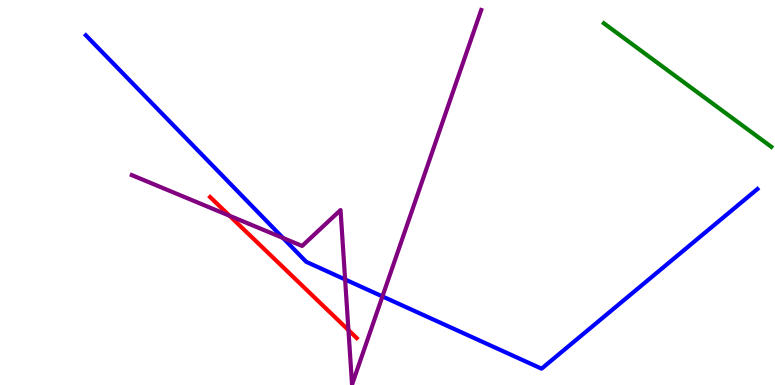[{'lines': ['blue', 'red'], 'intersections': []}, {'lines': ['green', 'red'], 'intersections': []}, {'lines': ['purple', 'red'], 'intersections': [{'x': 2.96, 'y': 4.4}, {'x': 4.5, 'y': 1.43}]}, {'lines': ['blue', 'green'], 'intersections': []}, {'lines': ['blue', 'purple'], 'intersections': [{'x': 3.65, 'y': 3.82}, {'x': 4.45, 'y': 2.74}, {'x': 4.93, 'y': 2.3}]}, {'lines': ['green', 'purple'], 'intersections': []}]